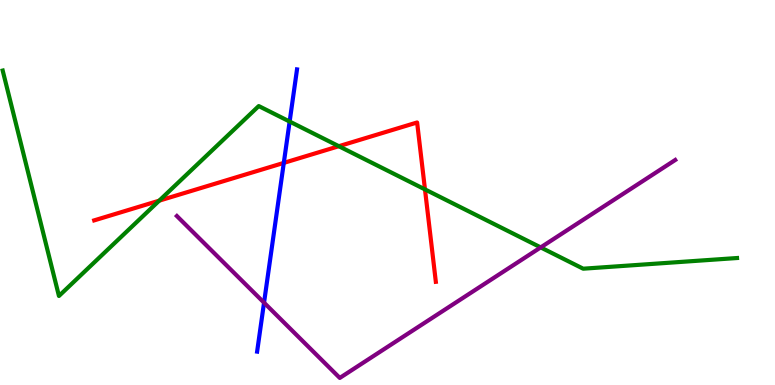[{'lines': ['blue', 'red'], 'intersections': [{'x': 3.66, 'y': 5.77}]}, {'lines': ['green', 'red'], 'intersections': [{'x': 2.05, 'y': 4.79}, {'x': 4.37, 'y': 6.2}, {'x': 5.48, 'y': 5.08}]}, {'lines': ['purple', 'red'], 'intersections': []}, {'lines': ['blue', 'green'], 'intersections': [{'x': 3.74, 'y': 6.84}]}, {'lines': ['blue', 'purple'], 'intersections': [{'x': 3.41, 'y': 2.14}]}, {'lines': ['green', 'purple'], 'intersections': [{'x': 6.98, 'y': 3.57}]}]